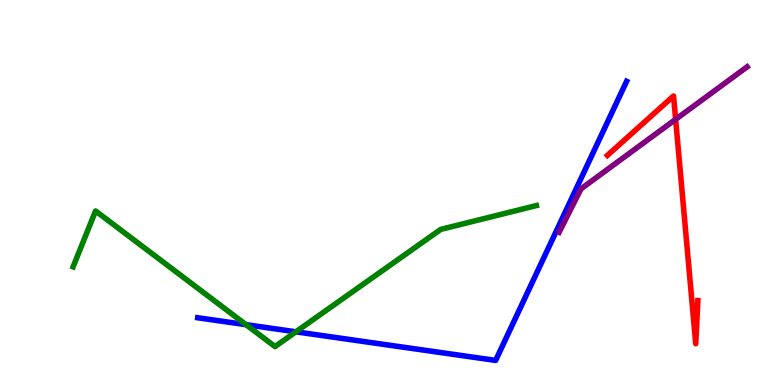[{'lines': ['blue', 'red'], 'intersections': []}, {'lines': ['green', 'red'], 'intersections': []}, {'lines': ['purple', 'red'], 'intersections': [{'x': 8.72, 'y': 6.9}]}, {'lines': ['blue', 'green'], 'intersections': [{'x': 3.17, 'y': 1.57}, {'x': 3.82, 'y': 1.38}]}, {'lines': ['blue', 'purple'], 'intersections': []}, {'lines': ['green', 'purple'], 'intersections': []}]